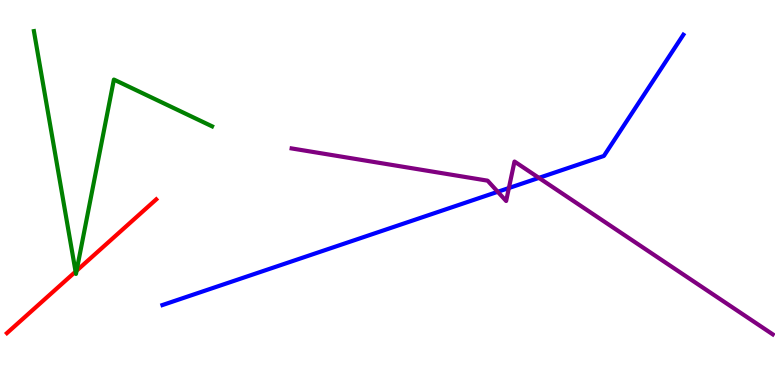[{'lines': ['blue', 'red'], 'intersections': []}, {'lines': ['green', 'red'], 'intersections': [{'x': 0.975, 'y': 2.94}, {'x': 0.988, 'y': 2.97}]}, {'lines': ['purple', 'red'], 'intersections': []}, {'lines': ['blue', 'green'], 'intersections': []}, {'lines': ['blue', 'purple'], 'intersections': [{'x': 6.42, 'y': 5.02}, {'x': 6.57, 'y': 5.12}, {'x': 6.95, 'y': 5.38}]}, {'lines': ['green', 'purple'], 'intersections': []}]